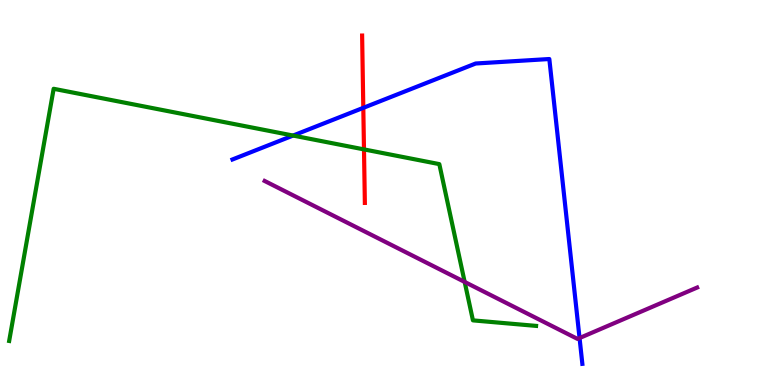[{'lines': ['blue', 'red'], 'intersections': [{'x': 4.69, 'y': 7.2}]}, {'lines': ['green', 'red'], 'intersections': [{'x': 4.7, 'y': 6.12}]}, {'lines': ['purple', 'red'], 'intersections': []}, {'lines': ['blue', 'green'], 'intersections': [{'x': 3.78, 'y': 6.48}]}, {'lines': ['blue', 'purple'], 'intersections': [{'x': 7.48, 'y': 1.22}]}, {'lines': ['green', 'purple'], 'intersections': [{'x': 6.0, 'y': 2.68}]}]